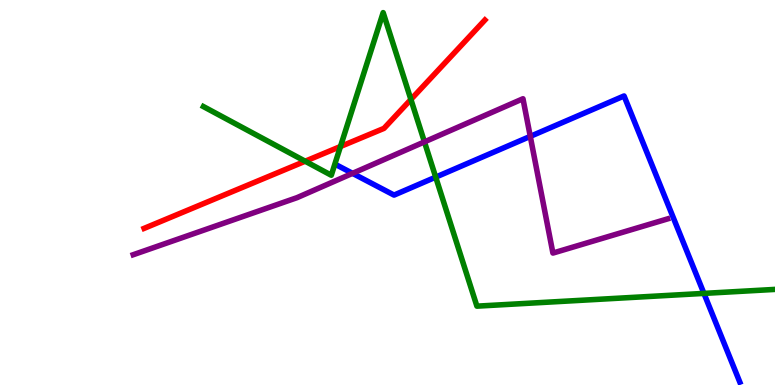[{'lines': ['blue', 'red'], 'intersections': []}, {'lines': ['green', 'red'], 'intersections': [{'x': 3.94, 'y': 5.81}, {'x': 4.39, 'y': 6.19}, {'x': 5.3, 'y': 7.42}]}, {'lines': ['purple', 'red'], 'intersections': []}, {'lines': ['blue', 'green'], 'intersections': [{'x': 5.62, 'y': 5.4}, {'x': 9.08, 'y': 2.38}]}, {'lines': ['blue', 'purple'], 'intersections': [{'x': 4.55, 'y': 5.5}, {'x': 6.84, 'y': 6.46}]}, {'lines': ['green', 'purple'], 'intersections': [{'x': 5.48, 'y': 6.31}]}]